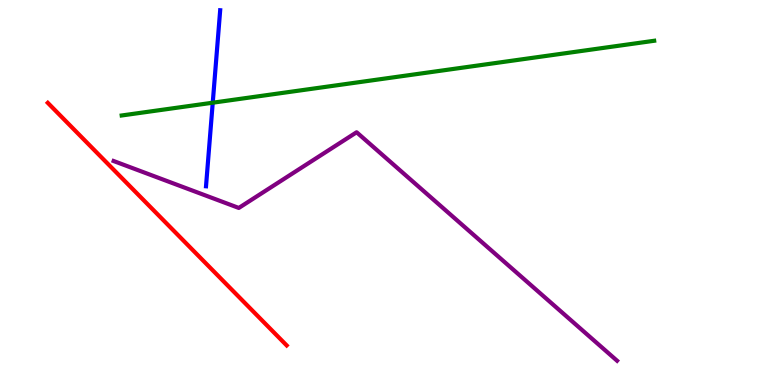[{'lines': ['blue', 'red'], 'intersections': []}, {'lines': ['green', 'red'], 'intersections': []}, {'lines': ['purple', 'red'], 'intersections': []}, {'lines': ['blue', 'green'], 'intersections': [{'x': 2.75, 'y': 7.33}]}, {'lines': ['blue', 'purple'], 'intersections': []}, {'lines': ['green', 'purple'], 'intersections': []}]